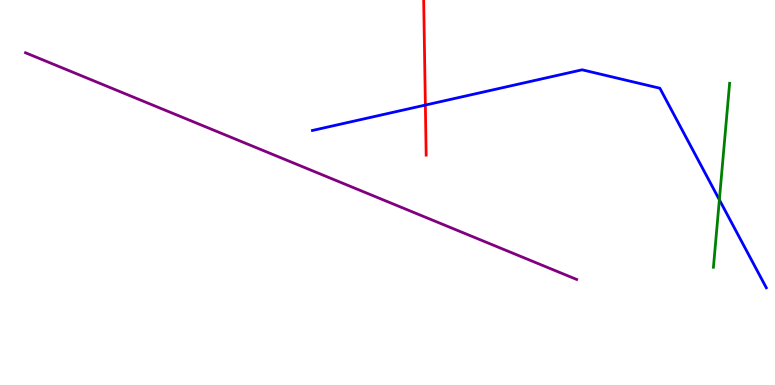[{'lines': ['blue', 'red'], 'intersections': [{'x': 5.49, 'y': 7.27}]}, {'lines': ['green', 'red'], 'intersections': []}, {'lines': ['purple', 'red'], 'intersections': []}, {'lines': ['blue', 'green'], 'intersections': [{'x': 9.28, 'y': 4.81}]}, {'lines': ['blue', 'purple'], 'intersections': []}, {'lines': ['green', 'purple'], 'intersections': []}]